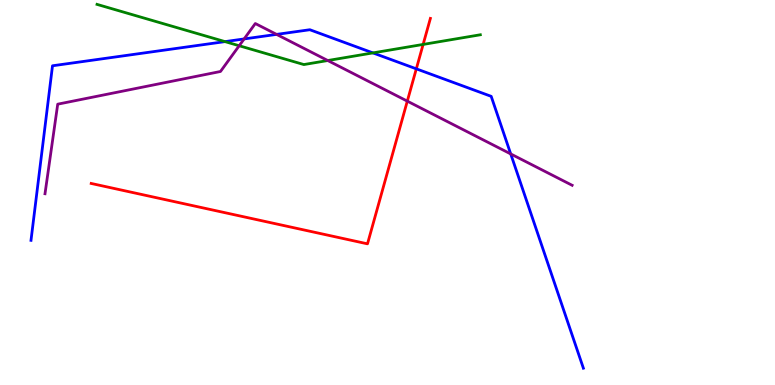[{'lines': ['blue', 'red'], 'intersections': [{'x': 5.37, 'y': 8.21}]}, {'lines': ['green', 'red'], 'intersections': [{'x': 5.46, 'y': 8.85}]}, {'lines': ['purple', 'red'], 'intersections': [{'x': 5.26, 'y': 7.37}]}, {'lines': ['blue', 'green'], 'intersections': [{'x': 2.9, 'y': 8.92}, {'x': 4.81, 'y': 8.63}]}, {'lines': ['blue', 'purple'], 'intersections': [{'x': 3.15, 'y': 8.99}, {'x': 3.57, 'y': 9.11}, {'x': 6.59, 'y': 6.0}]}, {'lines': ['green', 'purple'], 'intersections': [{'x': 3.09, 'y': 8.81}, {'x': 4.23, 'y': 8.43}]}]